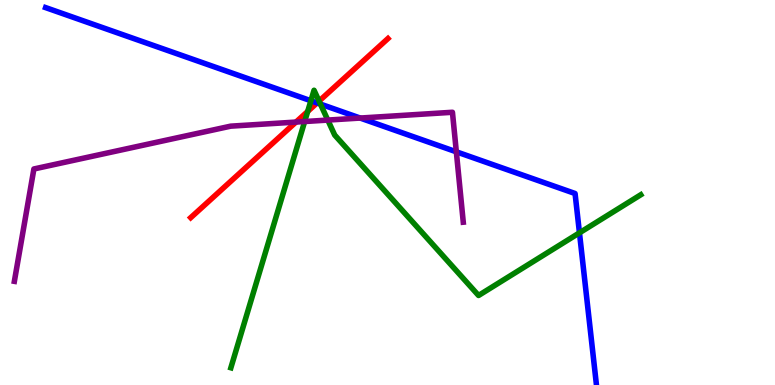[{'lines': ['blue', 'red'], 'intersections': [{'x': 4.09, 'y': 7.33}]}, {'lines': ['green', 'red'], 'intersections': [{'x': 3.97, 'y': 7.11}, {'x': 4.12, 'y': 7.37}]}, {'lines': ['purple', 'red'], 'intersections': [{'x': 3.82, 'y': 6.83}]}, {'lines': ['blue', 'green'], 'intersections': [{'x': 4.01, 'y': 7.38}, {'x': 4.13, 'y': 7.3}, {'x': 7.48, 'y': 3.95}]}, {'lines': ['blue', 'purple'], 'intersections': [{'x': 4.65, 'y': 6.93}, {'x': 5.89, 'y': 6.06}]}, {'lines': ['green', 'purple'], 'intersections': [{'x': 3.93, 'y': 6.84}, {'x': 4.23, 'y': 6.88}]}]